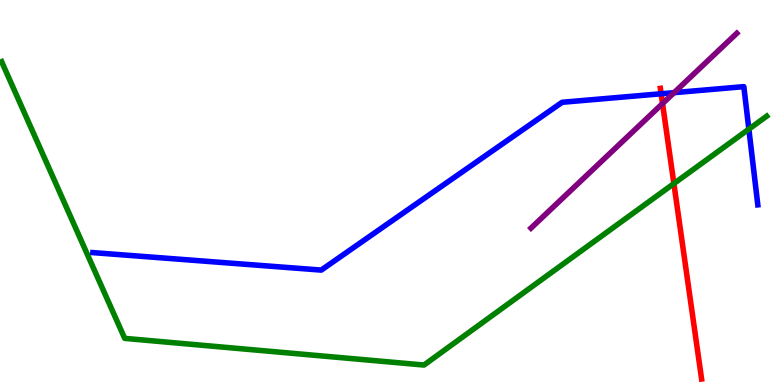[{'lines': ['blue', 'red'], 'intersections': [{'x': 8.53, 'y': 7.56}]}, {'lines': ['green', 'red'], 'intersections': [{'x': 8.7, 'y': 5.23}]}, {'lines': ['purple', 'red'], 'intersections': [{'x': 8.55, 'y': 7.31}]}, {'lines': ['blue', 'green'], 'intersections': [{'x': 9.66, 'y': 6.65}]}, {'lines': ['blue', 'purple'], 'intersections': [{'x': 8.7, 'y': 7.59}]}, {'lines': ['green', 'purple'], 'intersections': []}]